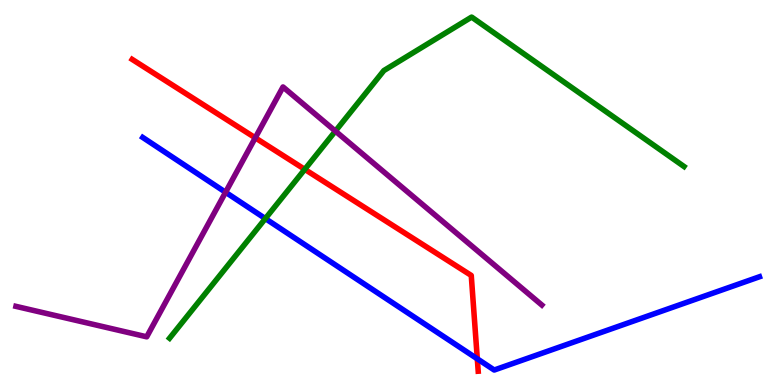[{'lines': ['blue', 'red'], 'intersections': [{'x': 6.16, 'y': 0.68}]}, {'lines': ['green', 'red'], 'intersections': [{'x': 3.93, 'y': 5.6}]}, {'lines': ['purple', 'red'], 'intersections': [{'x': 3.29, 'y': 6.42}]}, {'lines': ['blue', 'green'], 'intersections': [{'x': 3.42, 'y': 4.32}]}, {'lines': ['blue', 'purple'], 'intersections': [{'x': 2.91, 'y': 5.01}]}, {'lines': ['green', 'purple'], 'intersections': [{'x': 4.33, 'y': 6.59}]}]